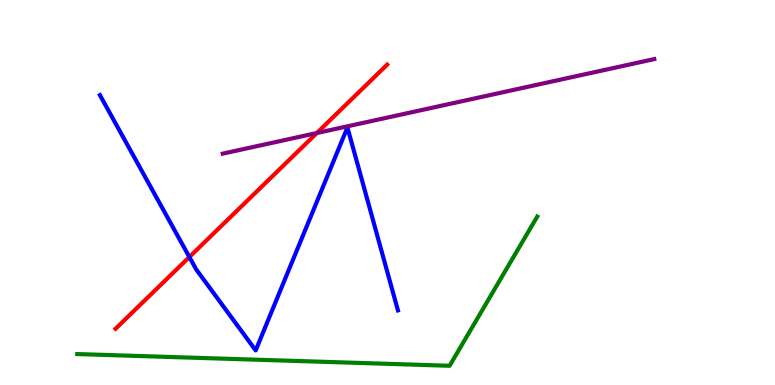[{'lines': ['blue', 'red'], 'intersections': [{'x': 2.44, 'y': 3.32}]}, {'lines': ['green', 'red'], 'intersections': []}, {'lines': ['purple', 'red'], 'intersections': [{'x': 4.09, 'y': 6.54}]}, {'lines': ['blue', 'green'], 'intersections': []}, {'lines': ['blue', 'purple'], 'intersections': []}, {'lines': ['green', 'purple'], 'intersections': []}]